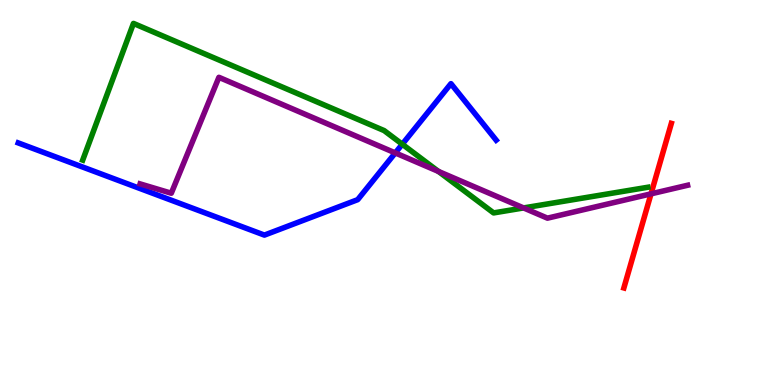[{'lines': ['blue', 'red'], 'intersections': []}, {'lines': ['green', 'red'], 'intersections': []}, {'lines': ['purple', 'red'], 'intersections': [{'x': 8.4, 'y': 4.97}]}, {'lines': ['blue', 'green'], 'intersections': [{'x': 5.19, 'y': 6.25}]}, {'lines': ['blue', 'purple'], 'intersections': [{'x': 5.1, 'y': 6.03}]}, {'lines': ['green', 'purple'], 'intersections': [{'x': 5.66, 'y': 5.55}, {'x': 6.76, 'y': 4.6}]}]